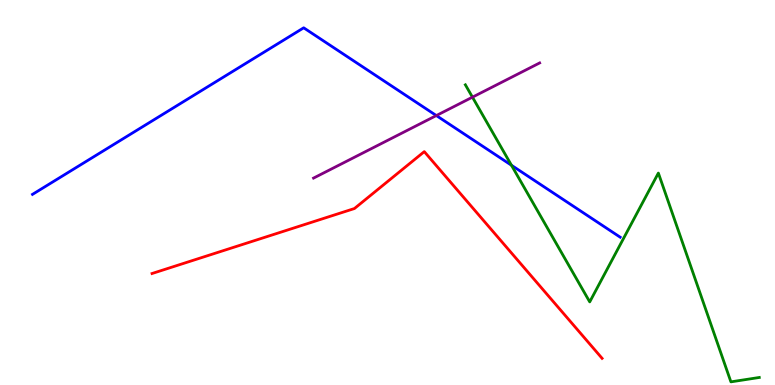[{'lines': ['blue', 'red'], 'intersections': []}, {'lines': ['green', 'red'], 'intersections': []}, {'lines': ['purple', 'red'], 'intersections': []}, {'lines': ['blue', 'green'], 'intersections': [{'x': 6.6, 'y': 5.71}]}, {'lines': ['blue', 'purple'], 'intersections': [{'x': 5.63, 'y': 7.0}]}, {'lines': ['green', 'purple'], 'intersections': [{'x': 6.1, 'y': 7.48}]}]